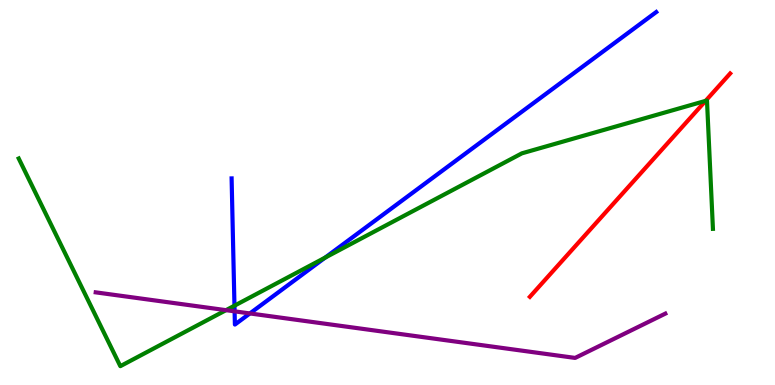[{'lines': ['blue', 'red'], 'intersections': []}, {'lines': ['green', 'red'], 'intersections': [{'x': 9.1, 'y': 7.38}]}, {'lines': ['purple', 'red'], 'intersections': []}, {'lines': ['blue', 'green'], 'intersections': [{'x': 3.03, 'y': 2.06}, {'x': 4.2, 'y': 3.31}]}, {'lines': ['blue', 'purple'], 'intersections': [{'x': 3.03, 'y': 1.91}, {'x': 3.22, 'y': 1.86}]}, {'lines': ['green', 'purple'], 'intersections': [{'x': 2.92, 'y': 1.94}]}]